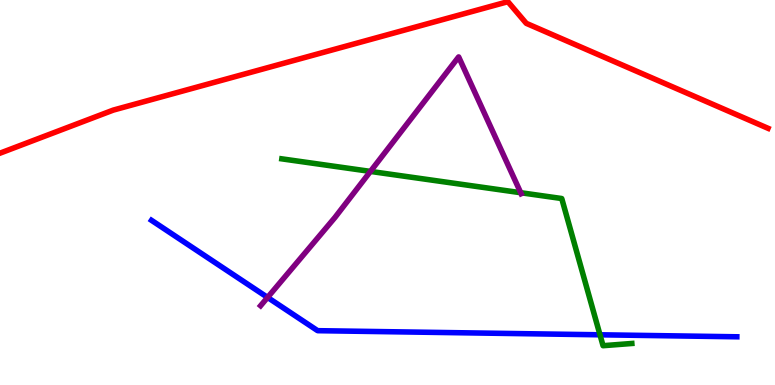[{'lines': ['blue', 'red'], 'intersections': []}, {'lines': ['green', 'red'], 'intersections': []}, {'lines': ['purple', 'red'], 'intersections': []}, {'lines': ['blue', 'green'], 'intersections': [{'x': 7.74, 'y': 1.3}]}, {'lines': ['blue', 'purple'], 'intersections': [{'x': 3.45, 'y': 2.27}]}, {'lines': ['green', 'purple'], 'intersections': [{'x': 4.78, 'y': 5.55}, {'x': 6.72, 'y': 4.99}]}]